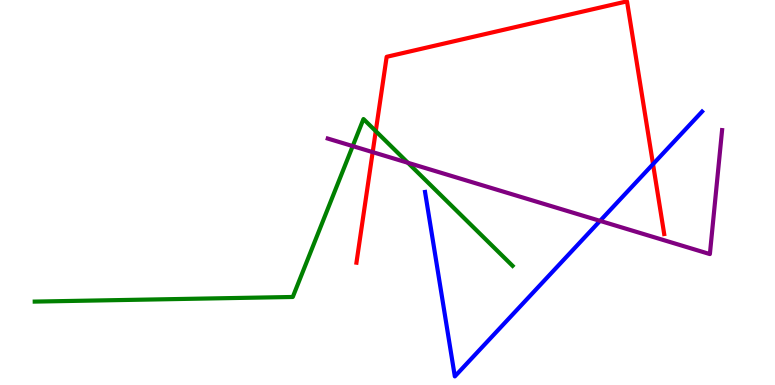[{'lines': ['blue', 'red'], 'intersections': [{'x': 8.43, 'y': 5.74}]}, {'lines': ['green', 'red'], 'intersections': [{'x': 4.85, 'y': 6.59}]}, {'lines': ['purple', 'red'], 'intersections': [{'x': 4.81, 'y': 6.05}]}, {'lines': ['blue', 'green'], 'intersections': []}, {'lines': ['blue', 'purple'], 'intersections': [{'x': 7.74, 'y': 4.26}]}, {'lines': ['green', 'purple'], 'intersections': [{'x': 4.55, 'y': 6.21}, {'x': 5.26, 'y': 5.77}]}]